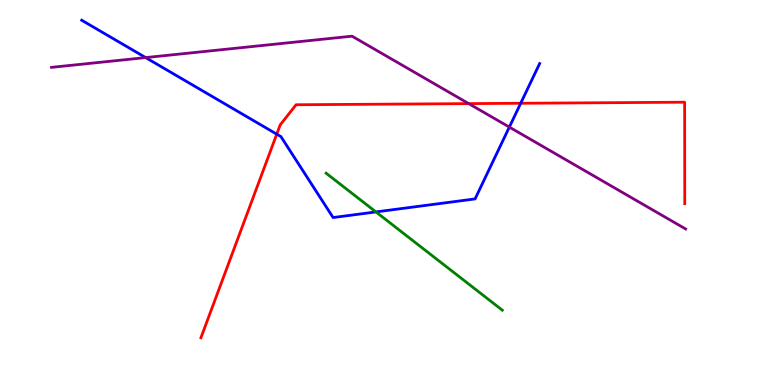[{'lines': ['blue', 'red'], 'intersections': [{'x': 3.57, 'y': 6.52}, {'x': 6.72, 'y': 7.32}]}, {'lines': ['green', 'red'], 'intersections': []}, {'lines': ['purple', 'red'], 'intersections': [{'x': 6.05, 'y': 7.31}]}, {'lines': ['blue', 'green'], 'intersections': [{'x': 4.85, 'y': 4.5}]}, {'lines': ['blue', 'purple'], 'intersections': [{'x': 1.88, 'y': 8.5}, {'x': 6.57, 'y': 6.7}]}, {'lines': ['green', 'purple'], 'intersections': []}]